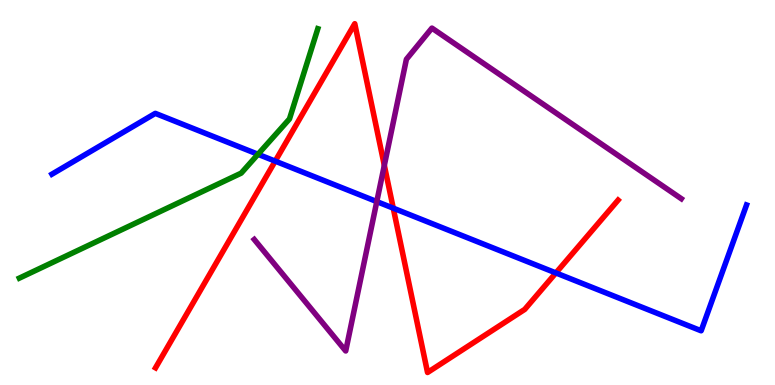[{'lines': ['blue', 'red'], 'intersections': [{'x': 3.55, 'y': 5.81}, {'x': 5.07, 'y': 4.59}, {'x': 7.17, 'y': 2.91}]}, {'lines': ['green', 'red'], 'intersections': []}, {'lines': ['purple', 'red'], 'intersections': [{'x': 4.96, 'y': 5.7}]}, {'lines': ['blue', 'green'], 'intersections': [{'x': 3.33, 'y': 5.99}]}, {'lines': ['blue', 'purple'], 'intersections': [{'x': 4.86, 'y': 4.76}]}, {'lines': ['green', 'purple'], 'intersections': []}]